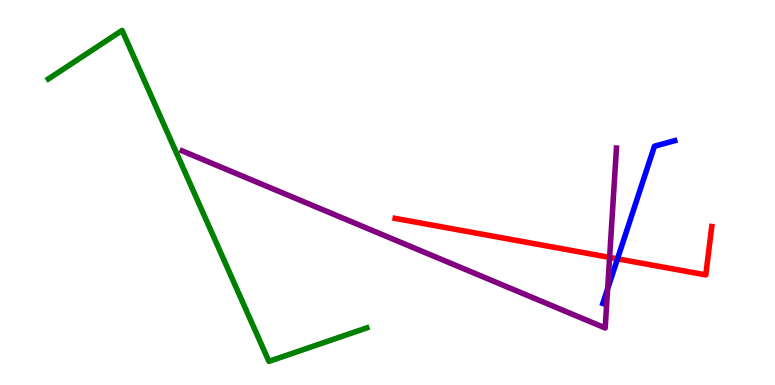[{'lines': ['blue', 'red'], 'intersections': [{'x': 7.97, 'y': 3.28}]}, {'lines': ['green', 'red'], 'intersections': []}, {'lines': ['purple', 'red'], 'intersections': [{'x': 7.87, 'y': 3.31}]}, {'lines': ['blue', 'green'], 'intersections': []}, {'lines': ['blue', 'purple'], 'intersections': [{'x': 7.84, 'y': 2.5}]}, {'lines': ['green', 'purple'], 'intersections': []}]